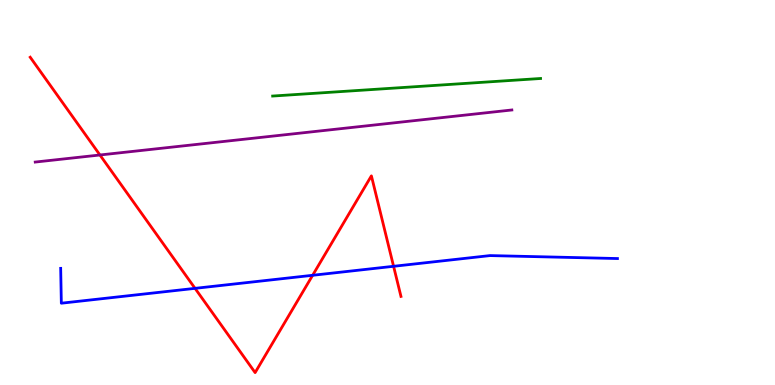[{'lines': ['blue', 'red'], 'intersections': [{'x': 2.52, 'y': 2.51}, {'x': 4.03, 'y': 2.85}, {'x': 5.08, 'y': 3.08}]}, {'lines': ['green', 'red'], 'intersections': []}, {'lines': ['purple', 'red'], 'intersections': [{'x': 1.29, 'y': 5.97}]}, {'lines': ['blue', 'green'], 'intersections': []}, {'lines': ['blue', 'purple'], 'intersections': []}, {'lines': ['green', 'purple'], 'intersections': []}]